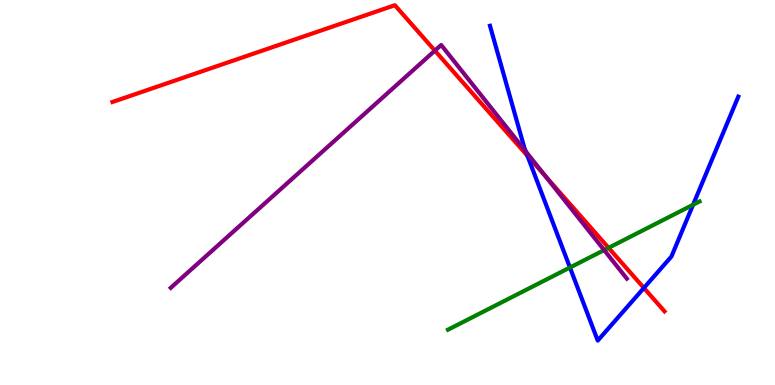[{'lines': ['blue', 'red'], 'intersections': [{'x': 6.81, 'y': 5.96}, {'x': 8.31, 'y': 2.52}]}, {'lines': ['green', 'red'], 'intersections': [{'x': 7.85, 'y': 3.56}]}, {'lines': ['purple', 'red'], 'intersections': [{'x': 5.61, 'y': 8.68}, {'x': 7.03, 'y': 5.43}]}, {'lines': ['blue', 'green'], 'intersections': [{'x': 7.35, 'y': 3.05}, {'x': 8.94, 'y': 4.68}]}, {'lines': ['blue', 'purple'], 'intersections': [{'x': 6.78, 'y': 6.07}]}, {'lines': ['green', 'purple'], 'intersections': [{'x': 7.8, 'y': 3.5}]}]